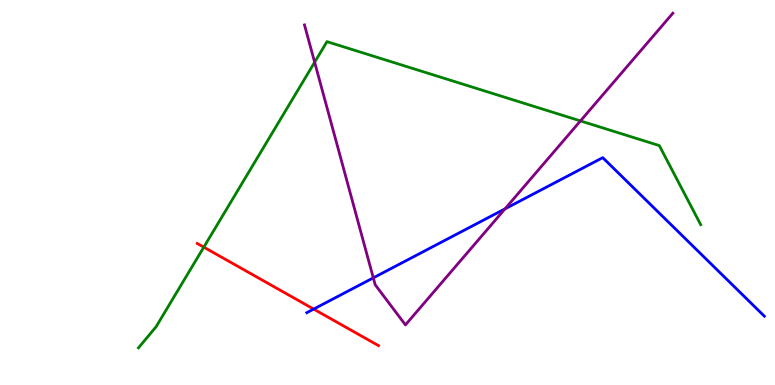[{'lines': ['blue', 'red'], 'intersections': [{'x': 4.05, 'y': 1.97}]}, {'lines': ['green', 'red'], 'intersections': [{'x': 2.63, 'y': 3.58}]}, {'lines': ['purple', 'red'], 'intersections': []}, {'lines': ['blue', 'green'], 'intersections': []}, {'lines': ['blue', 'purple'], 'intersections': [{'x': 4.82, 'y': 2.78}, {'x': 6.52, 'y': 4.58}]}, {'lines': ['green', 'purple'], 'intersections': [{'x': 4.06, 'y': 8.38}, {'x': 7.49, 'y': 6.86}]}]